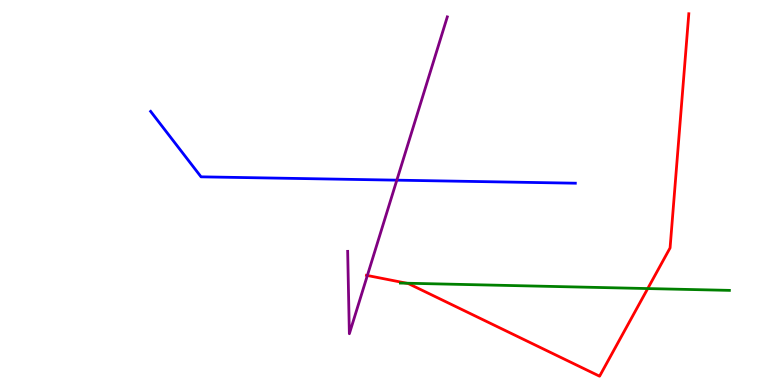[{'lines': ['blue', 'red'], 'intersections': []}, {'lines': ['green', 'red'], 'intersections': [{'x': 5.25, 'y': 2.64}, {'x': 8.36, 'y': 2.5}]}, {'lines': ['purple', 'red'], 'intersections': [{'x': 4.74, 'y': 2.84}]}, {'lines': ['blue', 'green'], 'intersections': []}, {'lines': ['blue', 'purple'], 'intersections': [{'x': 5.12, 'y': 5.32}]}, {'lines': ['green', 'purple'], 'intersections': []}]